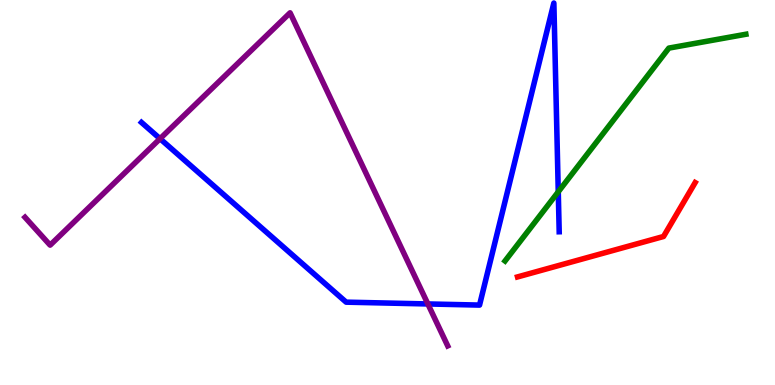[{'lines': ['blue', 'red'], 'intersections': []}, {'lines': ['green', 'red'], 'intersections': []}, {'lines': ['purple', 'red'], 'intersections': []}, {'lines': ['blue', 'green'], 'intersections': [{'x': 7.2, 'y': 5.02}]}, {'lines': ['blue', 'purple'], 'intersections': [{'x': 2.07, 'y': 6.4}, {'x': 5.52, 'y': 2.11}]}, {'lines': ['green', 'purple'], 'intersections': []}]